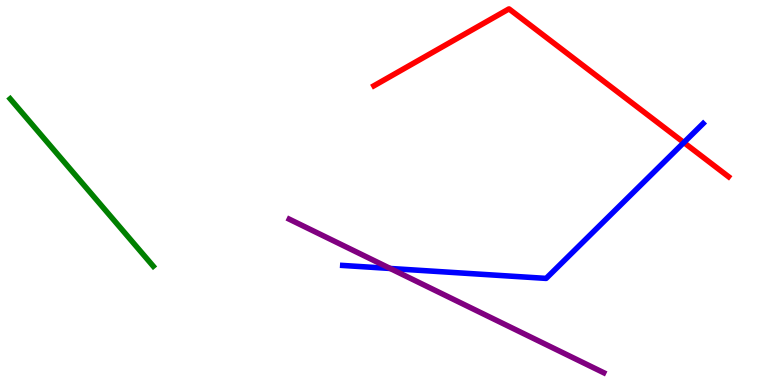[{'lines': ['blue', 'red'], 'intersections': [{'x': 8.82, 'y': 6.3}]}, {'lines': ['green', 'red'], 'intersections': []}, {'lines': ['purple', 'red'], 'intersections': []}, {'lines': ['blue', 'green'], 'intersections': []}, {'lines': ['blue', 'purple'], 'intersections': [{'x': 5.03, 'y': 3.03}]}, {'lines': ['green', 'purple'], 'intersections': []}]